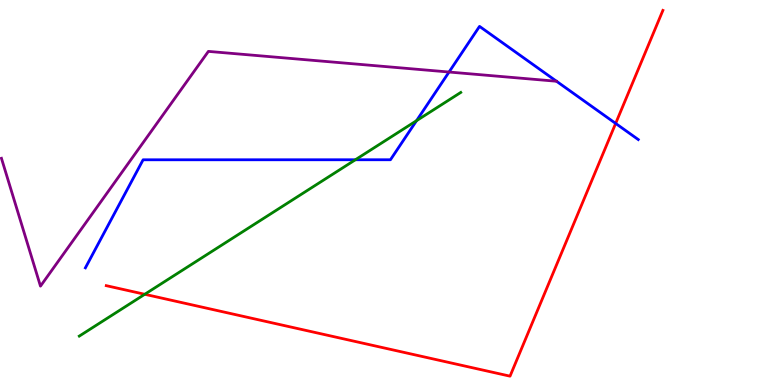[{'lines': ['blue', 'red'], 'intersections': [{'x': 7.94, 'y': 6.79}]}, {'lines': ['green', 'red'], 'intersections': [{'x': 1.87, 'y': 2.36}]}, {'lines': ['purple', 'red'], 'intersections': []}, {'lines': ['blue', 'green'], 'intersections': [{'x': 4.59, 'y': 5.85}, {'x': 5.37, 'y': 6.87}]}, {'lines': ['blue', 'purple'], 'intersections': [{'x': 5.79, 'y': 8.13}, {'x': 7.18, 'y': 7.89}]}, {'lines': ['green', 'purple'], 'intersections': []}]